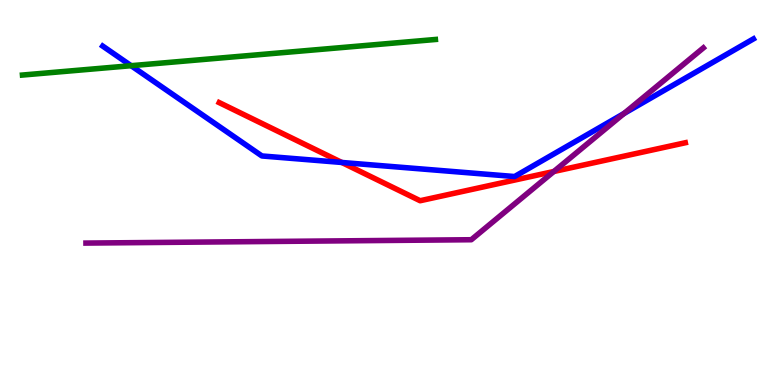[{'lines': ['blue', 'red'], 'intersections': [{'x': 4.41, 'y': 5.78}]}, {'lines': ['green', 'red'], 'intersections': []}, {'lines': ['purple', 'red'], 'intersections': [{'x': 7.15, 'y': 5.55}]}, {'lines': ['blue', 'green'], 'intersections': [{'x': 1.69, 'y': 8.29}]}, {'lines': ['blue', 'purple'], 'intersections': [{'x': 8.05, 'y': 7.05}]}, {'lines': ['green', 'purple'], 'intersections': []}]